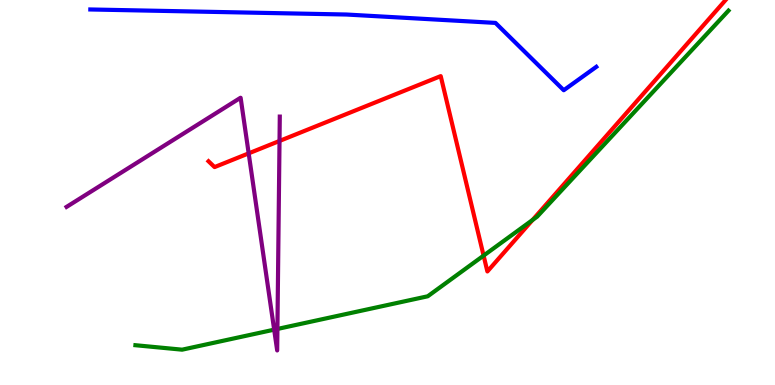[{'lines': ['blue', 'red'], 'intersections': []}, {'lines': ['green', 'red'], 'intersections': [{'x': 6.24, 'y': 3.36}, {'x': 6.87, 'y': 4.29}]}, {'lines': ['purple', 'red'], 'intersections': [{'x': 3.21, 'y': 6.02}, {'x': 3.61, 'y': 6.34}]}, {'lines': ['blue', 'green'], 'intersections': []}, {'lines': ['blue', 'purple'], 'intersections': []}, {'lines': ['green', 'purple'], 'intersections': [{'x': 3.54, 'y': 1.44}, {'x': 3.58, 'y': 1.46}]}]